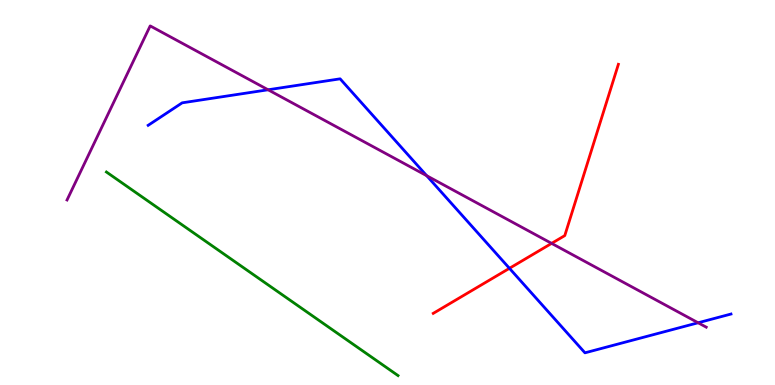[{'lines': ['blue', 'red'], 'intersections': [{'x': 6.57, 'y': 3.03}]}, {'lines': ['green', 'red'], 'intersections': []}, {'lines': ['purple', 'red'], 'intersections': [{'x': 7.12, 'y': 3.68}]}, {'lines': ['blue', 'green'], 'intersections': []}, {'lines': ['blue', 'purple'], 'intersections': [{'x': 3.46, 'y': 7.67}, {'x': 5.51, 'y': 5.44}, {'x': 9.01, 'y': 1.62}]}, {'lines': ['green', 'purple'], 'intersections': []}]